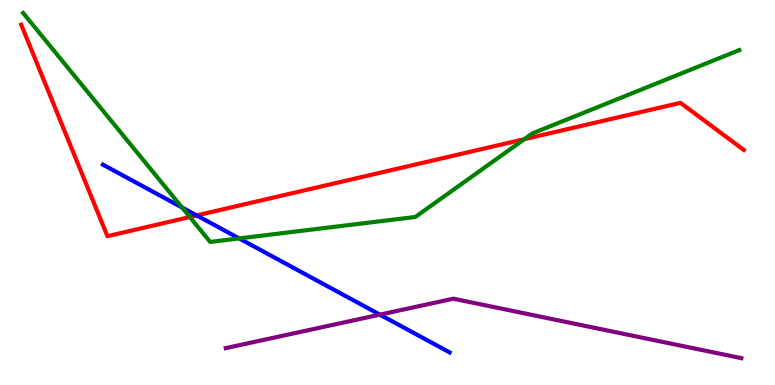[{'lines': ['blue', 'red'], 'intersections': [{'x': 2.54, 'y': 4.4}]}, {'lines': ['green', 'red'], 'intersections': [{'x': 2.45, 'y': 4.36}, {'x': 6.77, 'y': 6.39}]}, {'lines': ['purple', 'red'], 'intersections': []}, {'lines': ['blue', 'green'], 'intersections': [{'x': 2.35, 'y': 4.61}, {'x': 3.09, 'y': 3.81}]}, {'lines': ['blue', 'purple'], 'intersections': [{'x': 4.9, 'y': 1.83}]}, {'lines': ['green', 'purple'], 'intersections': []}]